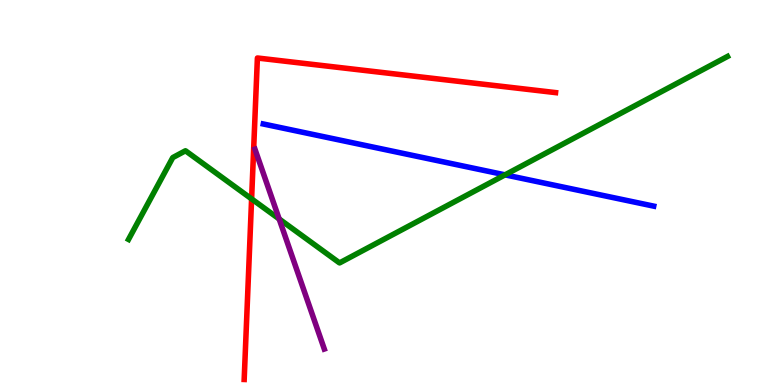[{'lines': ['blue', 'red'], 'intersections': []}, {'lines': ['green', 'red'], 'intersections': [{'x': 3.25, 'y': 4.83}]}, {'lines': ['purple', 'red'], 'intersections': []}, {'lines': ['blue', 'green'], 'intersections': [{'x': 6.52, 'y': 5.46}]}, {'lines': ['blue', 'purple'], 'intersections': []}, {'lines': ['green', 'purple'], 'intersections': [{'x': 3.6, 'y': 4.31}]}]